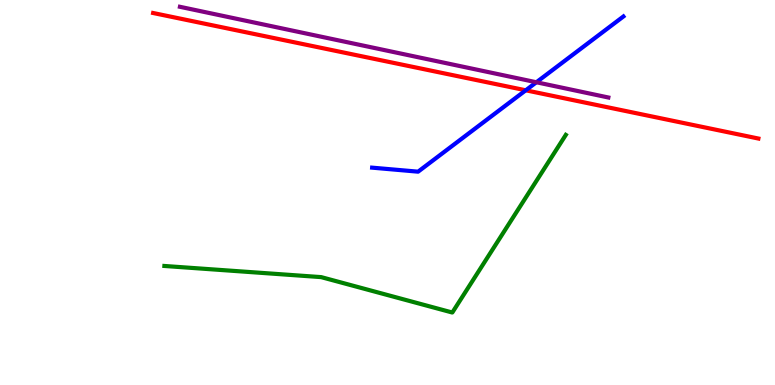[{'lines': ['blue', 'red'], 'intersections': [{'x': 6.78, 'y': 7.65}]}, {'lines': ['green', 'red'], 'intersections': []}, {'lines': ['purple', 'red'], 'intersections': []}, {'lines': ['blue', 'green'], 'intersections': []}, {'lines': ['blue', 'purple'], 'intersections': [{'x': 6.92, 'y': 7.86}]}, {'lines': ['green', 'purple'], 'intersections': []}]